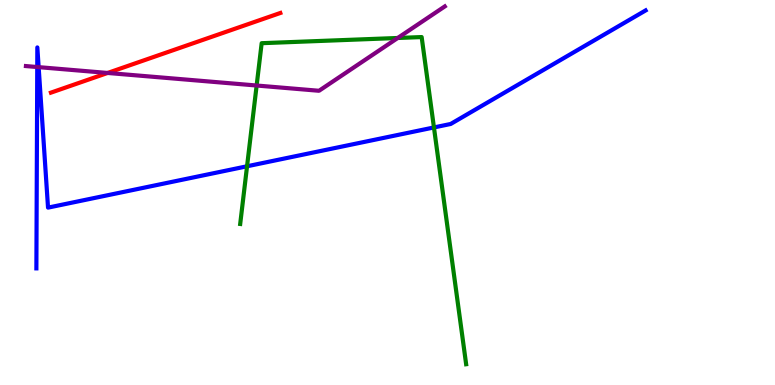[{'lines': ['blue', 'red'], 'intersections': []}, {'lines': ['green', 'red'], 'intersections': []}, {'lines': ['purple', 'red'], 'intersections': [{'x': 1.39, 'y': 8.11}]}, {'lines': ['blue', 'green'], 'intersections': [{'x': 3.19, 'y': 5.68}, {'x': 5.6, 'y': 6.69}]}, {'lines': ['blue', 'purple'], 'intersections': [{'x': 0.481, 'y': 8.26}, {'x': 0.499, 'y': 8.26}]}, {'lines': ['green', 'purple'], 'intersections': [{'x': 3.31, 'y': 7.78}, {'x': 5.13, 'y': 9.01}]}]